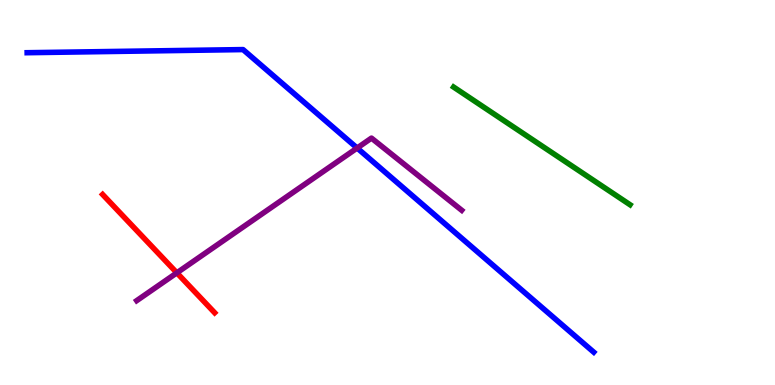[{'lines': ['blue', 'red'], 'intersections': []}, {'lines': ['green', 'red'], 'intersections': []}, {'lines': ['purple', 'red'], 'intersections': [{'x': 2.28, 'y': 2.91}]}, {'lines': ['blue', 'green'], 'intersections': []}, {'lines': ['blue', 'purple'], 'intersections': [{'x': 4.61, 'y': 6.16}]}, {'lines': ['green', 'purple'], 'intersections': []}]